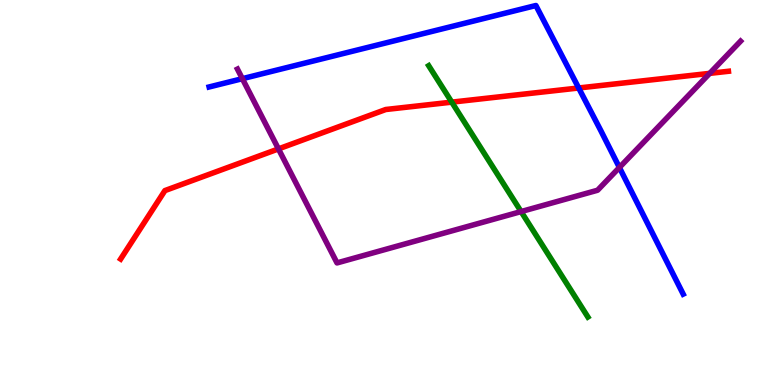[{'lines': ['blue', 'red'], 'intersections': [{'x': 7.47, 'y': 7.71}]}, {'lines': ['green', 'red'], 'intersections': [{'x': 5.83, 'y': 7.35}]}, {'lines': ['purple', 'red'], 'intersections': [{'x': 3.59, 'y': 6.13}, {'x': 9.16, 'y': 8.09}]}, {'lines': ['blue', 'green'], 'intersections': []}, {'lines': ['blue', 'purple'], 'intersections': [{'x': 3.13, 'y': 7.96}, {'x': 7.99, 'y': 5.65}]}, {'lines': ['green', 'purple'], 'intersections': [{'x': 6.72, 'y': 4.5}]}]